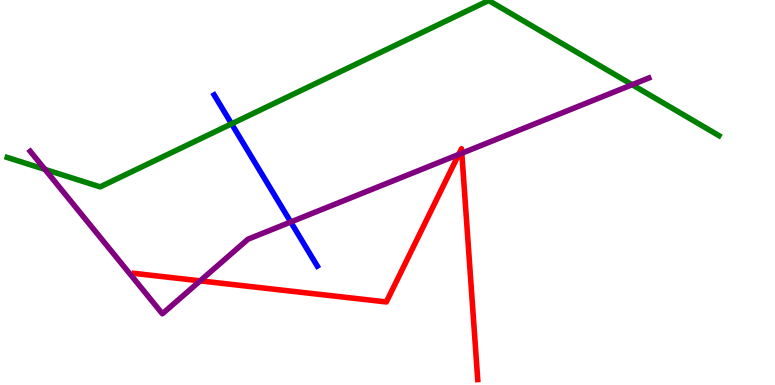[{'lines': ['blue', 'red'], 'intersections': []}, {'lines': ['green', 'red'], 'intersections': []}, {'lines': ['purple', 'red'], 'intersections': [{'x': 2.58, 'y': 2.71}, {'x': 5.92, 'y': 5.99}, {'x': 5.96, 'y': 6.02}]}, {'lines': ['blue', 'green'], 'intersections': [{'x': 2.99, 'y': 6.78}]}, {'lines': ['blue', 'purple'], 'intersections': [{'x': 3.75, 'y': 4.23}]}, {'lines': ['green', 'purple'], 'intersections': [{'x': 0.58, 'y': 5.6}, {'x': 8.16, 'y': 7.8}]}]